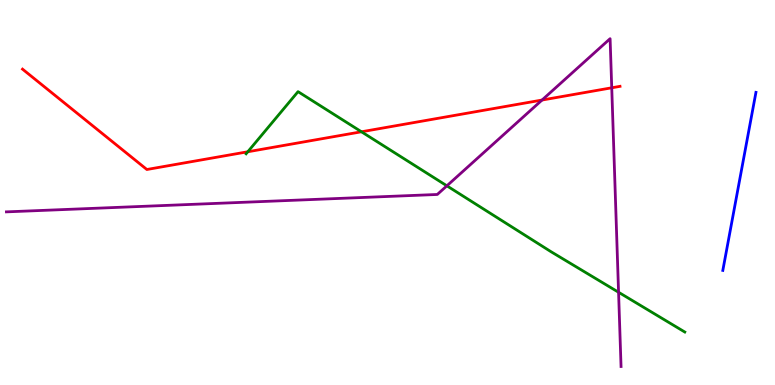[{'lines': ['blue', 'red'], 'intersections': []}, {'lines': ['green', 'red'], 'intersections': [{'x': 3.2, 'y': 6.06}, {'x': 4.66, 'y': 6.58}]}, {'lines': ['purple', 'red'], 'intersections': [{'x': 6.99, 'y': 7.4}, {'x': 7.89, 'y': 7.72}]}, {'lines': ['blue', 'green'], 'intersections': []}, {'lines': ['blue', 'purple'], 'intersections': []}, {'lines': ['green', 'purple'], 'intersections': [{'x': 5.77, 'y': 5.17}, {'x': 7.98, 'y': 2.41}]}]